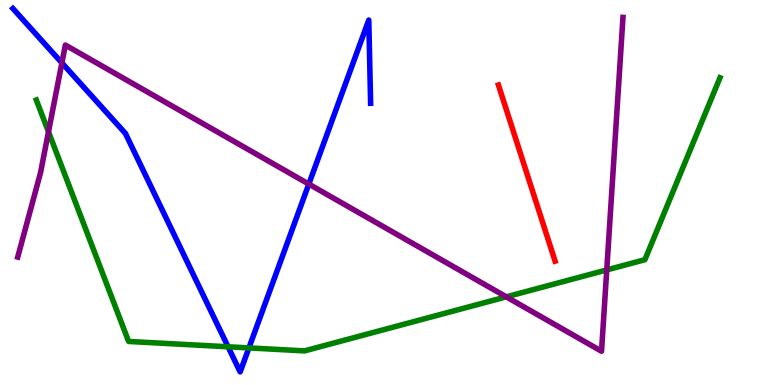[{'lines': ['blue', 'red'], 'intersections': []}, {'lines': ['green', 'red'], 'intersections': []}, {'lines': ['purple', 'red'], 'intersections': []}, {'lines': ['blue', 'green'], 'intersections': [{'x': 2.94, 'y': 0.993}, {'x': 3.21, 'y': 0.964}]}, {'lines': ['blue', 'purple'], 'intersections': [{'x': 0.799, 'y': 8.37}, {'x': 3.98, 'y': 5.22}]}, {'lines': ['green', 'purple'], 'intersections': [{'x': 0.626, 'y': 6.58}, {'x': 6.53, 'y': 2.29}, {'x': 7.83, 'y': 2.99}]}]